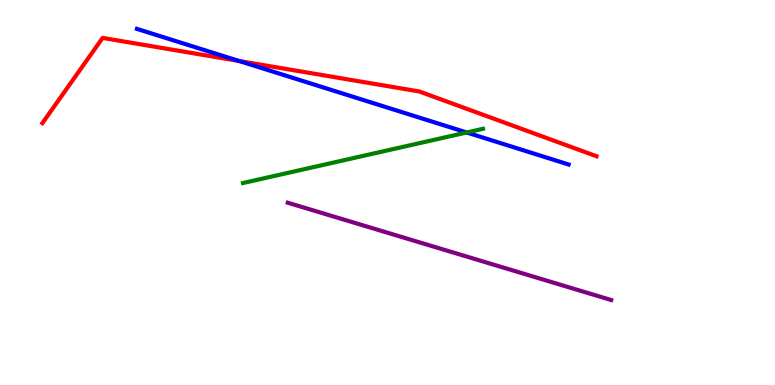[{'lines': ['blue', 'red'], 'intersections': [{'x': 3.09, 'y': 8.42}]}, {'lines': ['green', 'red'], 'intersections': []}, {'lines': ['purple', 'red'], 'intersections': []}, {'lines': ['blue', 'green'], 'intersections': [{'x': 6.02, 'y': 6.56}]}, {'lines': ['blue', 'purple'], 'intersections': []}, {'lines': ['green', 'purple'], 'intersections': []}]